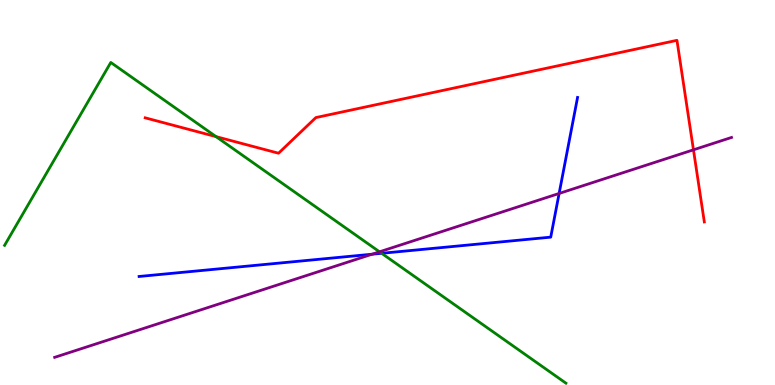[{'lines': ['blue', 'red'], 'intersections': []}, {'lines': ['green', 'red'], 'intersections': [{'x': 2.79, 'y': 6.45}]}, {'lines': ['purple', 'red'], 'intersections': [{'x': 8.95, 'y': 6.11}]}, {'lines': ['blue', 'green'], 'intersections': [{'x': 4.92, 'y': 3.42}]}, {'lines': ['blue', 'purple'], 'intersections': [{'x': 4.8, 'y': 3.4}, {'x': 7.21, 'y': 4.97}]}, {'lines': ['green', 'purple'], 'intersections': [{'x': 4.9, 'y': 3.46}]}]